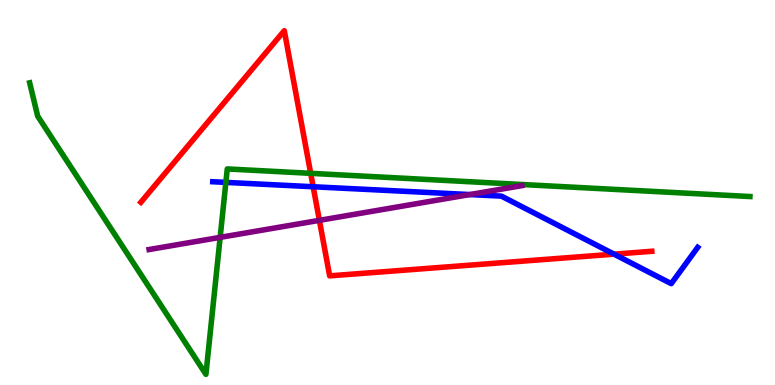[{'lines': ['blue', 'red'], 'intersections': [{'x': 4.04, 'y': 5.15}, {'x': 7.92, 'y': 3.4}]}, {'lines': ['green', 'red'], 'intersections': [{'x': 4.01, 'y': 5.5}]}, {'lines': ['purple', 'red'], 'intersections': [{'x': 4.12, 'y': 4.28}]}, {'lines': ['blue', 'green'], 'intersections': [{'x': 2.91, 'y': 5.26}]}, {'lines': ['blue', 'purple'], 'intersections': [{'x': 6.06, 'y': 4.95}]}, {'lines': ['green', 'purple'], 'intersections': [{'x': 2.84, 'y': 3.83}]}]